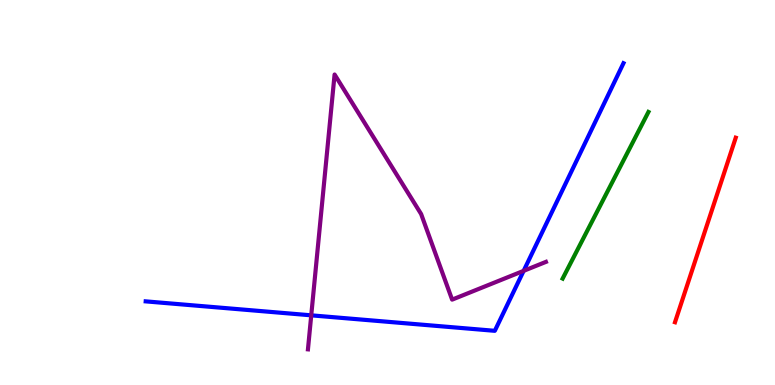[{'lines': ['blue', 'red'], 'intersections': []}, {'lines': ['green', 'red'], 'intersections': []}, {'lines': ['purple', 'red'], 'intersections': []}, {'lines': ['blue', 'green'], 'intersections': []}, {'lines': ['blue', 'purple'], 'intersections': [{'x': 4.02, 'y': 1.81}, {'x': 6.76, 'y': 2.96}]}, {'lines': ['green', 'purple'], 'intersections': []}]